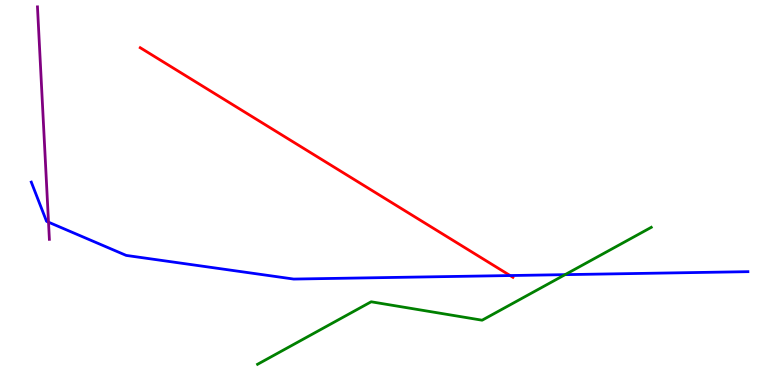[{'lines': ['blue', 'red'], 'intersections': [{'x': 6.58, 'y': 2.84}]}, {'lines': ['green', 'red'], 'intersections': []}, {'lines': ['purple', 'red'], 'intersections': []}, {'lines': ['blue', 'green'], 'intersections': [{'x': 7.29, 'y': 2.87}]}, {'lines': ['blue', 'purple'], 'intersections': [{'x': 0.626, 'y': 4.23}]}, {'lines': ['green', 'purple'], 'intersections': []}]